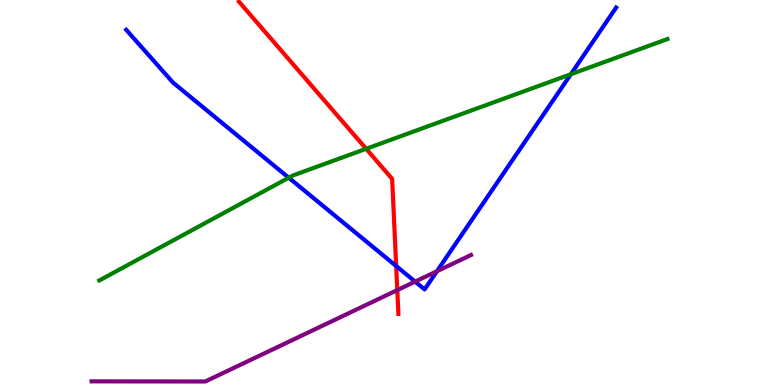[{'lines': ['blue', 'red'], 'intersections': [{'x': 5.11, 'y': 3.09}]}, {'lines': ['green', 'red'], 'intersections': [{'x': 4.72, 'y': 6.14}]}, {'lines': ['purple', 'red'], 'intersections': [{'x': 5.13, 'y': 2.47}]}, {'lines': ['blue', 'green'], 'intersections': [{'x': 3.73, 'y': 5.38}, {'x': 7.37, 'y': 8.07}]}, {'lines': ['blue', 'purple'], 'intersections': [{'x': 5.36, 'y': 2.69}, {'x': 5.64, 'y': 2.96}]}, {'lines': ['green', 'purple'], 'intersections': []}]